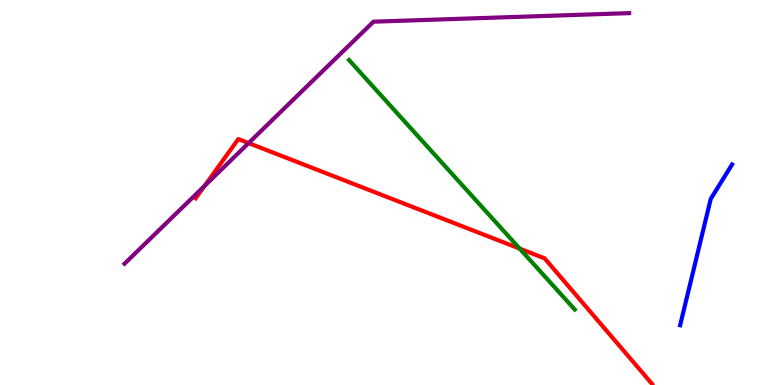[{'lines': ['blue', 'red'], 'intersections': []}, {'lines': ['green', 'red'], 'intersections': [{'x': 6.71, 'y': 3.54}]}, {'lines': ['purple', 'red'], 'intersections': [{'x': 2.64, 'y': 5.17}, {'x': 3.21, 'y': 6.28}]}, {'lines': ['blue', 'green'], 'intersections': []}, {'lines': ['blue', 'purple'], 'intersections': []}, {'lines': ['green', 'purple'], 'intersections': []}]